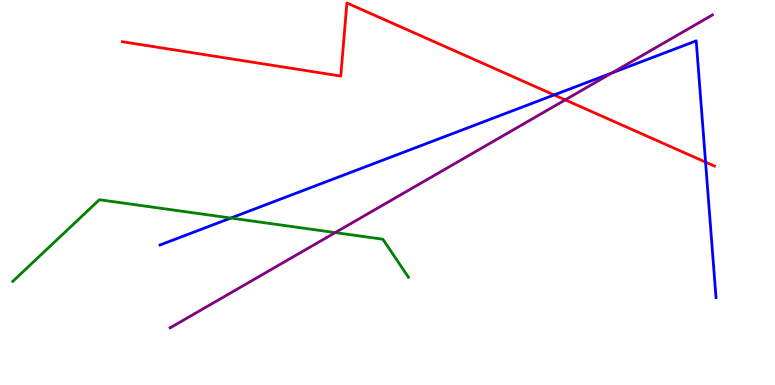[{'lines': ['blue', 'red'], 'intersections': [{'x': 7.15, 'y': 7.53}, {'x': 9.1, 'y': 5.79}]}, {'lines': ['green', 'red'], 'intersections': []}, {'lines': ['purple', 'red'], 'intersections': [{'x': 7.29, 'y': 7.41}]}, {'lines': ['blue', 'green'], 'intersections': [{'x': 2.98, 'y': 4.34}]}, {'lines': ['blue', 'purple'], 'intersections': [{'x': 7.9, 'y': 8.11}]}, {'lines': ['green', 'purple'], 'intersections': [{'x': 4.33, 'y': 3.96}]}]